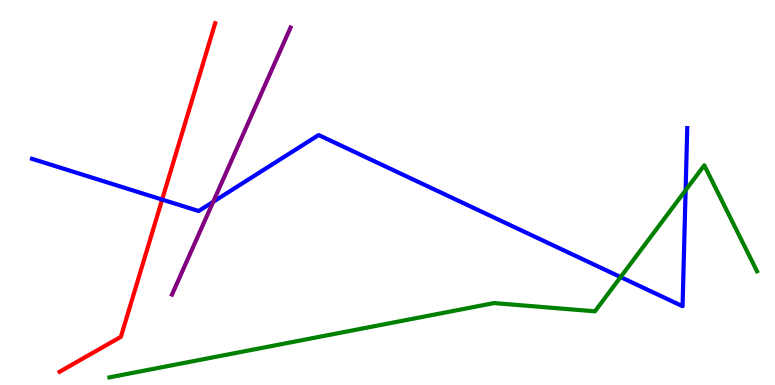[{'lines': ['blue', 'red'], 'intersections': [{'x': 2.09, 'y': 4.82}]}, {'lines': ['green', 'red'], 'intersections': []}, {'lines': ['purple', 'red'], 'intersections': []}, {'lines': ['blue', 'green'], 'intersections': [{'x': 8.01, 'y': 2.8}, {'x': 8.85, 'y': 5.06}]}, {'lines': ['blue', 'purple'], 'intersections': [{'x': 2.75, 'y': 4.76}]}, {'lines': ['green', 'purple'], 'intersections': []}]